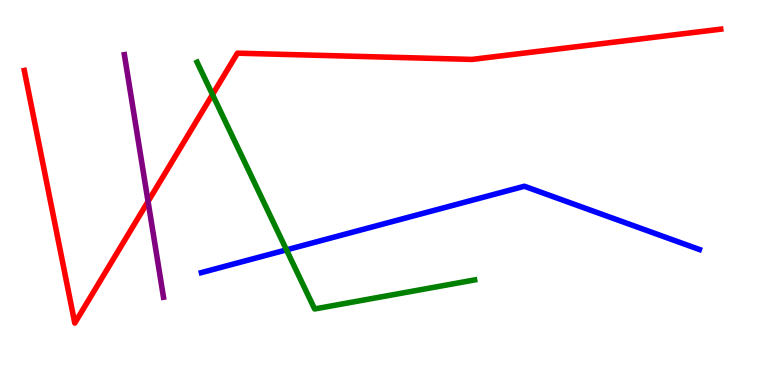[{'lines': ['blue', 'red'], 'intersections': []}, {'lines': ['green', 'red'], 'intersections': [{'x': 2.74, 'y': 7.54}]}, {'lines': ['purple', 'red'], 'intersections': [{'x': 1.91, 'y': 4.77}]}, {'lines': ['blue', 'green'], 'intersections': [{'x': 3.7, 'y': 3.51}]}, {'lines': ['blue', 'purple'], 'intersections': []}, {'lines': ['green', 'purple'], 'intersections': []}]